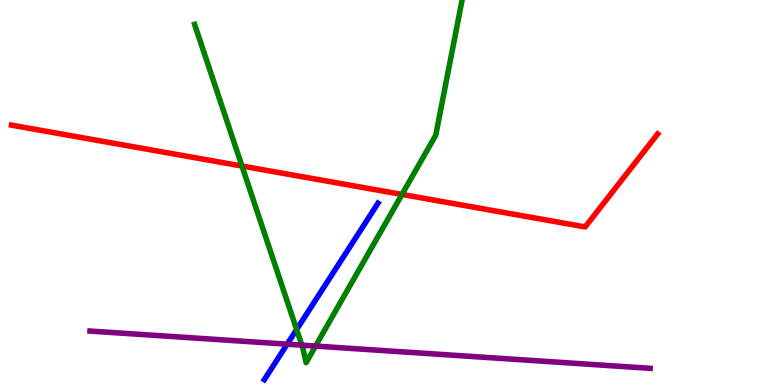[{'lines': ['blue', 'red'], 'intersections': []}, {'lines': ['green', 'red'], 'intersections': [{'x': 3.12, 'y': 5.69}, {'x': 5.19, 'y': 4.95}]}, {'lines': ['purple', 'red'], 'intersections': []}, {'lines': ['blue', 'green'], 'intersections': [{'x': 3.83, 'y': 1.44}]}, {'lines': ['blue', 'purple'], 'intersections': [{'x': 3.71, 'y': 1.06}]}, {'lines': ['green', 'purple'], 'intersections': [{'x': 3.9, 'y': 1.03}, {'x': 4.07, 'y': 1.01}]}]